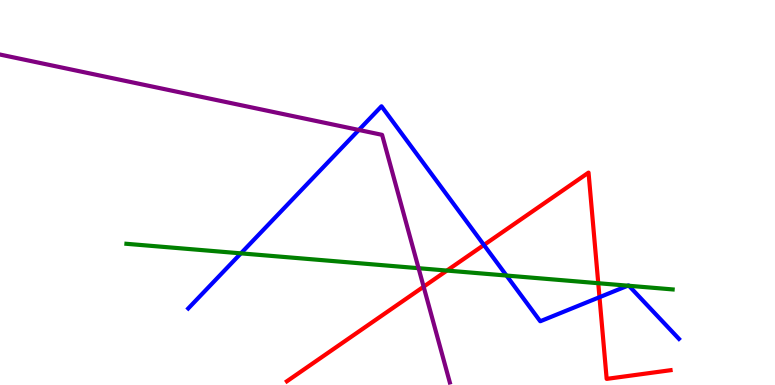[{'lines': ['blue', 'red'], 'intersections': [{'x': 6.24, 'y': 3.64}, {'x': 7.74, 'y': 2.28}]}, {'lines': ['green', 'red'], 'intersections': [{'x': 5.77, 'y': 2.97}, {'x': 7.72, 'y': 2.64}]}, {'lines': ['purple', 'red'], 'intersections': [{'x': 5.47, 'y': 2.55}]}, {'lines': ['blue', 'green'], 'intersections': [{'x': 3.11, 'y': 3.42}, {'x': 6.54, 'y': 2.84}, {'x': 8.1, 'y': 2.58}, {'x': 8.11, 'y': 2.58}]}, {'lines': ['blue', 'purple'], 'intersections': [{'x': 4.63, 'y': 6.62}]}, {'lines': ['green', 'purple'], 'intersections': [{'x': 5.4, 'y': 3.03}]}]